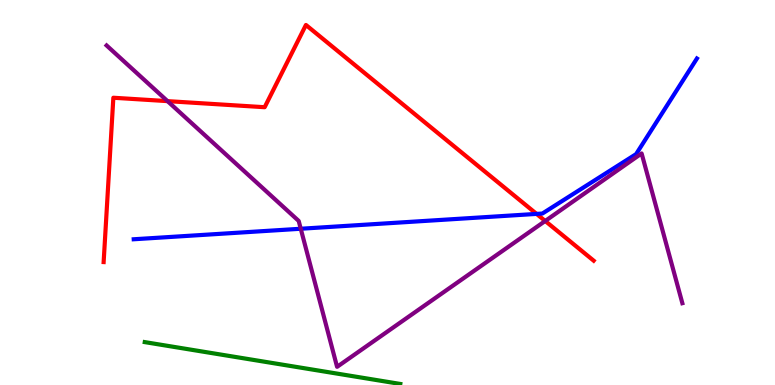[{'lines': ['blue', 'red'], 'intersections': [{'x': 6.92, 'y': 4.44}]}, {'lines': ['green', 'red'], 'intersections': []}, {'lines': ['purple', 'red'], 'intersections': [{'x': 2.16, 'y': 7.37}, {'x': 7.04, 'y': 4.26}]}, {'lines': ['blue', 'green'], 'intersections': []}, {'lines': ['blue', 'purple'], 'intersections': [{'x': 3.88, 'y': 4.06}]}, {'lines': ['green', 'purple'], 'intersections': []}]